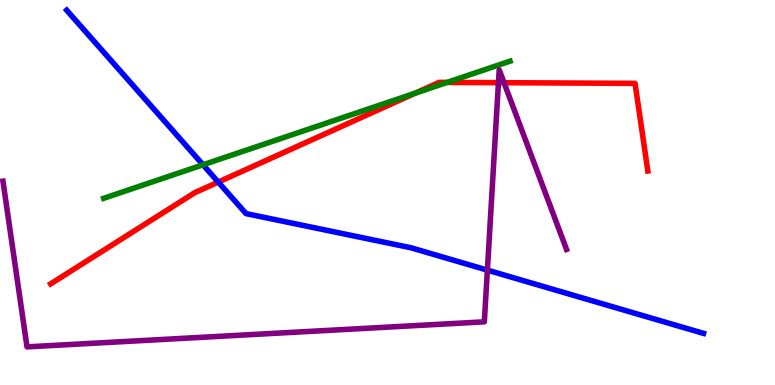[{'lines': ['blue', 'red'], 'intersections': [{'x': 2.82, 'y': 5.27}]}, {'lines': ['green', 'red'], 'intersections': [{'x': 5.36, 'y': 7.58}, {'x': 5.77, 'y': 7.86}]}, {'lines': ['purple', 'red'], 'intersections': [{'x': 6.43, 'y': 7.85}, {'x': 6.5, 'y': 7.85}]}, {'lines': ['blue', 'green'], 'intersections': [{'x': 2.62, 'y': 5.72}]}, {'lines': ['blue', 'purple'], 'intersections': [{'x': 6.29, 'y': 2.98}]}, {'lines': ['green', 'purple'], 'intersections': []}]